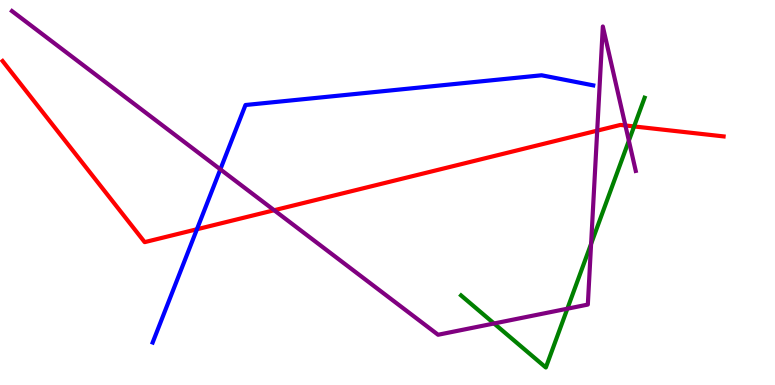[{'lines': ['blue', 'red'], 'intersections': [{'x': 2.54, 'y': 4.05}]}, {'lines': ['green', 'red'], 'intersections': [{'x': 8.18, 'y': 6.72}]}, {'lines': ['purple', 'red'], 'intersections': [{'x': 3.54, 'y': 4.54}, {'x': 7.71, 'y': 6.61}, {'x': 8.07, 'y': 6.74}]}, {'lines': ['blue', 'green'], 'intersections': []}, {'lines': ['blue', 'purple'], 'intersections': [{'x': 2.84, 'y': 5.6}]}, {'lines': ['green', 'purple'], 'intersections': [{'x': 6.37, 'y': 1.6}, {'x': 7.32, 'y': 1.98}, {'x': 7.63, 'y': 3.67}, {'x': 8.11, 'y': 6.35}]}]